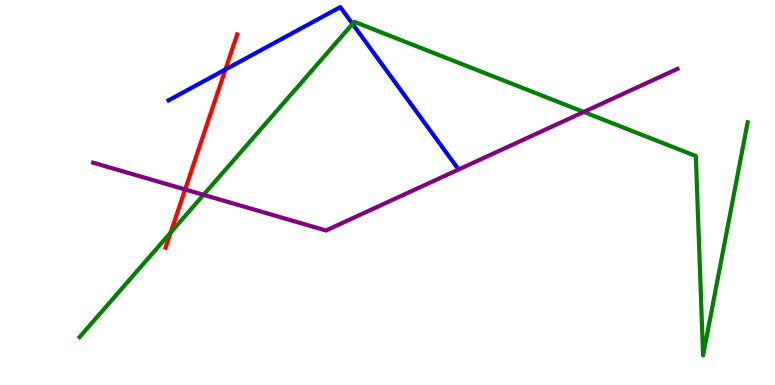[{'lines': ['blue', 'red'], 'intersections': [{'x': 2.91, 'y': 8.19}]}, {'lines': ['green', 'red'], 'intersections': [{'x': 2.2, 'y': 3.96}]}, {'lines': ['purple', 'red'], 'intersections': [{'x': 2.39, 'y': 5.08}]}, {'lines': ['blue', 'green'], 'intersections': [{'x': 4.55, 'y': 9.38}]}, {'lines': ['blue', 'purple'], 'intersections': []}, {'lines': ['green', 'purple'], 'intersections': [{'x': 2.63, 'y': 4.94}, {'x': 7.53, 'y': 7.09}]}]